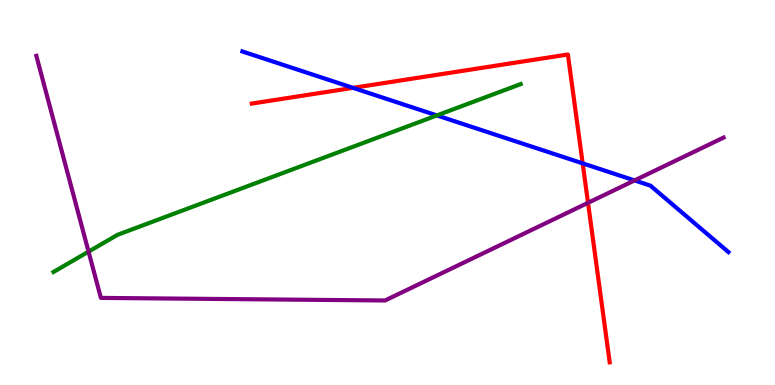[{'lines': ['blue', 'red'], 'intersections': [{'x': 4.56, 'y': 7.72}, {'x': 7.52, 'y': 5.76}]}, {'lines': ['green', 'red'], 'intersections': []}, {'lines': ['purple', 'red'], 'intersections': [{'x': 7.59, 'y': 4.73}]}, {'lines': ['blue', 'green'], 'intersections': [{'x': 5.64, 'y': 7.0}]}, {'lines': ['blue', 'purple'], 'intersections': [{'x': 8.19, 'y': 5.31}]}, {'lines': ['green', 'purple'], 'intersections': [{'x': 1.14, 'y': 3.46}]}]